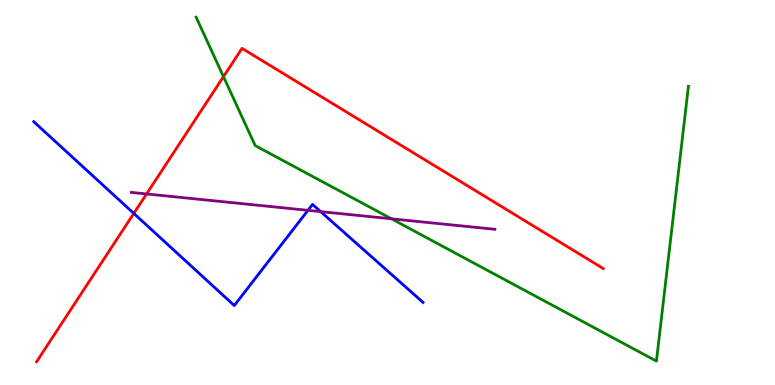[{'lines': ['blue', 'red'], 'intersections': [{'x': 1.73, 'y': 4.46}]}, {'lines': ['green', 'red'], 'intersections': [{'x': 2.88, 'y': 8.01}]}, {'lines': ['purple', 'red'], 'intersections': [{'x': 1.89, 'y': 4.96}]}, {'lines': ['blue', 'green'], 'intersections': []}, {'lines': ['blue', 'purple'], 'intersections': [{'x': 3.97, 'y': 4.54}, {'x': 4.14, 'y': 4.5}]}, {'lines': ['green', 'purple'], 'intersections': [{'x': 5.05, 'y': 4.32}]}]